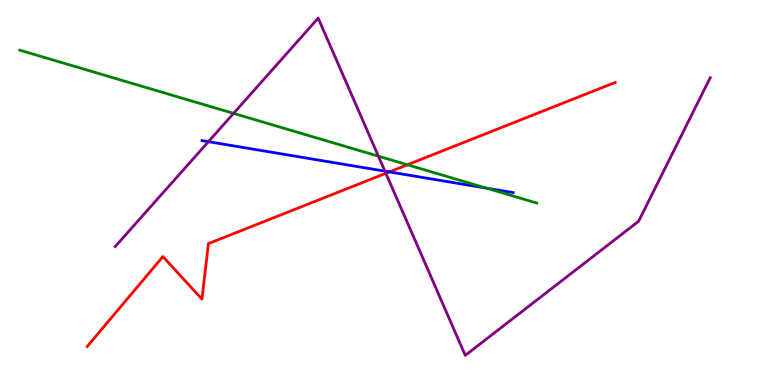[{'lines': ['blue', 'red'], 'intersections': [{'x': 5.02, 'y': 5.53}]}, {'lines': ['green', 'red'], 'intersections': [{'x': 5.26, 'y': 5.72}]}, {'lines': ['purple', 'red'], 'intersections': [{'x': 4.98, 'y': 5.5}]}, {'lines': ['blue', 'green'], 'intersections': [{'x': 6.28, 'y': 5.11}]}, {'lines': ['blue', 'purple'], 'intersections': [{'x': 2.69, 'y': 6.32}, {'x': 4.97, 'y': 5.55}]}, {'lines': ['green', 'purple'], 'intersections': [{'x': 3.01, 'y': 7.06}, {'x': 4.88, 'y': 5.94}]}]